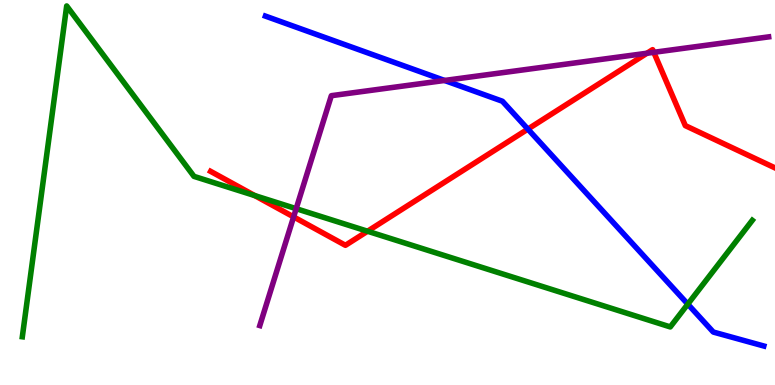[{'lines': ['blue', 'red'], 'intersections': [{'x': 6.81, 'y': 6.65}]}, {'lines': ['green', 'red'], 'intersections': [{'x': 3.29, 'y': 4.92}, {'x': 4.74, 'y': 3.99}]}, {'lines': ['purple', 'red'], 'intersections': [{'x': 3.79, 'y': 4.37}, {'x': 8.35, 'y': 8.62}, {'x': 8.44, 'y': 8.64}]}, {'lines': ['blue', 'green'], 'intersections': [{'x': 8.87, 'y': 2.1}]}, {'lines': ['blue', 'purple'], 'intersections': [{'x': 5.74, 'y': 7.91}]}, {'lines': ['green', 'purple'], 'intersections': [{'x': 3.82, 'y': 4.58}]}]